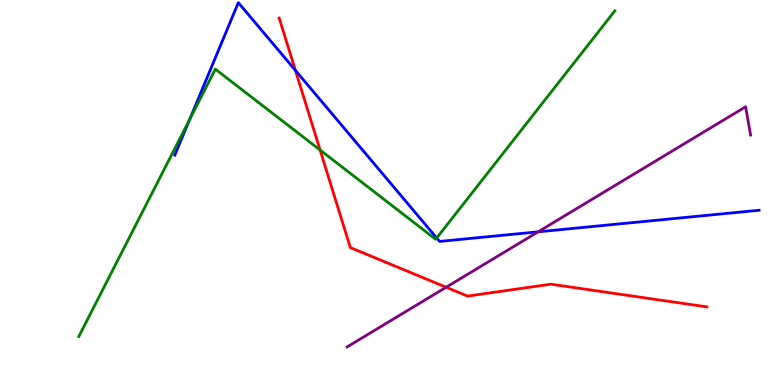[{'lines': ['blue', 'red'], 'intersections': [{'x': 3.81, 'y': 8.17}]}, {'lines': ['green', 'red'], 'intersections': [{'x': 4.13, 'y': 6.1}]}, {'lines': ['purple', 'red'], 'intersections': [{'x': 5.76, 'y': 2.54}]}, {'lines': ['blue', 'green'], 'intersections': [{'x': 2.45, 'y': 6.9}, {'x': 5.63, 'y': 3.82}]}, {'lines': ['blue', 'purple'], 'intersections': [{'x': 6.94, 'y': 3.98}]}, {'lines': ['green', 'purple'], 'intersections': []}]